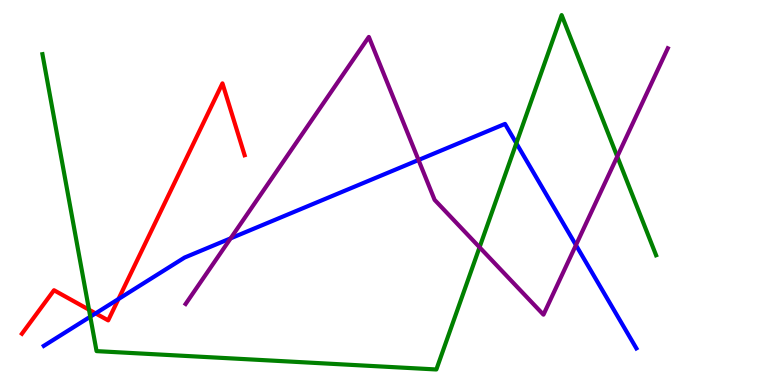[{'lines': ['blue', 'red'], 'intersections': [{'x': 1.23, 'y': 1.86}, {'x': 1.53, 'y': 2.23}]}, {'lines': ['green', 'red'], 'intersections': [{'x': 1.15, 'y': 1.96}]}, {'lines': ['purple', 'red'], 'intersections': []}, {'lines': ['blue', 'green'], 'intersections': [{'x': 1.16, 'y': 1.77}, {'x': 6.66, 'y': 6.28}]}, {'lines': ['blue', 'purple'], 'intersections': [{'x': 2.98, 'y': 3.81}, {'x': 5.4, 'y': 5.84}, {'x': 7.43, 'y': 3.63}]}, {'lines': ['green', 'purple'], 'intersections': [{'x': 6.19, 'y': 3.58}, {'x': 7.96, 'y': 5.93}]}]